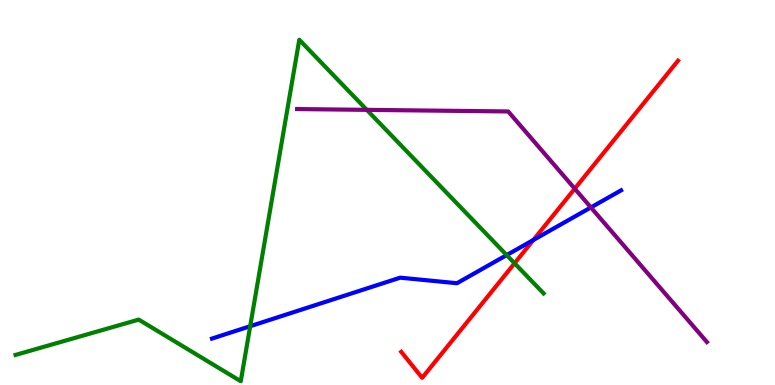[{'lines': ['blue', 'red'], 'intersections': [{'x': 6.88, 'y': 3.77}]}, {'lines': ['green', 'red'], 'intersections': [{'x': 6.64, 'y': 3.16}]}, {'lines': ['purple', 'red'], 'intersections': [{'x': 7.42, 'y': 5.1}]}, {'lines': ['blue', 'green'], 'intersections': [{'x': 3.23, 'y': 1.53}, {'x': 6.54, 'y': 3.37}]}, {'lines': ['blue', 'purple'], 'intersections': [{'x': 7.62, 'y': 4.61}]}, {'lines': ['green', 'purple'], 'intersections': [{'x': 4.73, 'y': 7.15}]}]